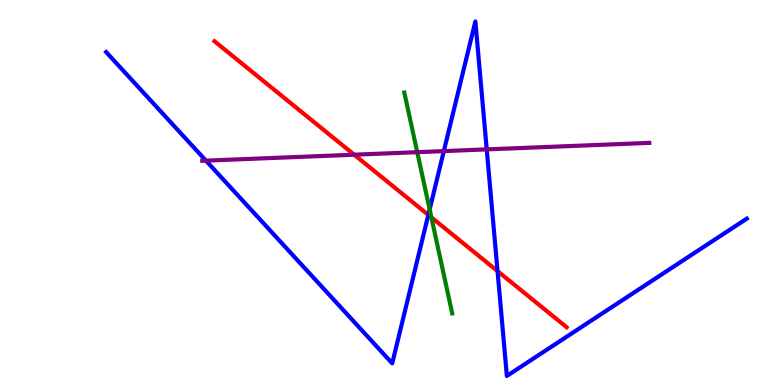[{'lines': ['blue', 'red'], 'intersections': [{'x': 5.53, 'y': 4.42}, {'x': 6.42, 'y': 2.96}]}, {'lines': ['green', 'red'], 'intersections': [{'x': 5.57, 'y': 4.35}]}, {'lines': ['purple', 'red'], 'intersections': [{'x': 4.57, 'y': 5.98}]}, {'lines': ['blue', 'green'], 'intersections': [{'x': 5.54, 'y': 4.56}]}, {'lines': ['blue', 'purple'], 'intersections': [{'x': 2.66, 'y': 5.83}, {'x': 5.73, 'y': 6.08}, {'x': 6.28, 'y': 6.12}]}, {'lines': ['green', 'purple'], 'intersections': [{'x': 5.38, 'y': 6.05}]}]